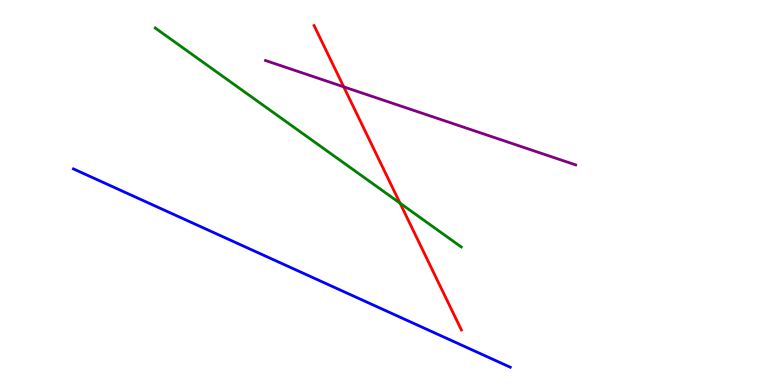[{'lines': ['blue', 'red'], 'intersections': []}, {'lines': ['green', 'red'], 'intersections': [{'x': 5.16, 'y': 4.72}]}, {'lines': ['purple', 'red'], 'intersections': [{'x': 4.44, 'y': 7.74}]}, {'lines': ['blue', 'green'], 'intersections': []}, {'lines': ['blue', 'purple'], 'intersections': []}, {'lines': ['green', 'purple'], 'intersections': []}]